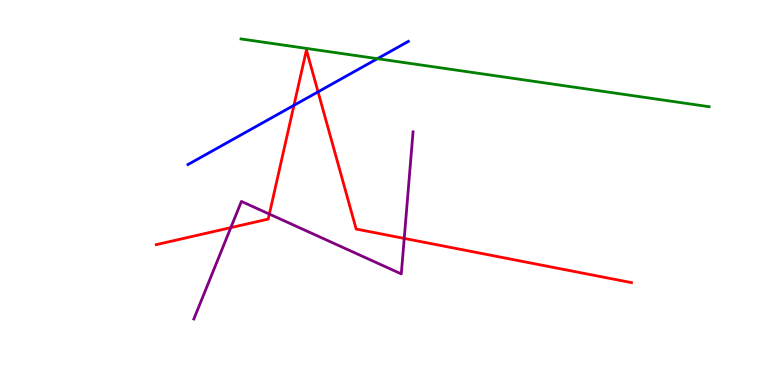[{'lines': ['blue', 'red'], 'intersections': [{'x': 3.79, 'y': 7.26}, {'x': 4.1, 'y': 7.61}]}, {'lines': ['green', 'red'], 'intersections': []}, {'lines': ['purple', 'red'], 'intersections': [{'x': 2.98, 'y': 4.09}, {'x': 3.48, 'y': 4.44}, {'x': 5.22, 'y': 3.81}]}, {'lines': ['blue', 'green'], 'intersections': [{'x': 4.87, 'y': 8.48}]}, {'lines': ['blue', 'purple'], 'intersections': []}, {'lines': ['green', 'purple'], 'intersections': []}]